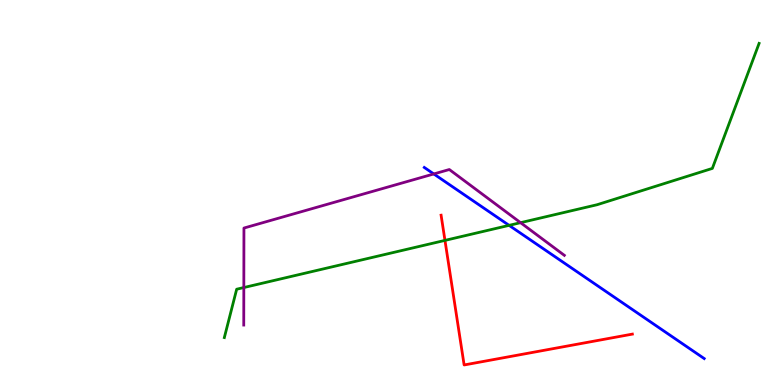[{'lines': ['blue', 'red'], 'intersections': []}, {'lines': ['green', 'red'], 'intersections': [{'x': 5.74, 'y': 3.76}]}, {'lines': ['purple', 'red'], 'intersections': []}, {'lines': ['blue', 'green'], 'intersections': [{'x': 6.57, 'y': 4.15}]}, {'lines': ['blue', 'purple'], 'intersections': [{'x': 5.6, 'y': 5.48}]}, {'lines': ['green', 'purple'], 'intersections': [{'x': 3.15, 'y': 2.53}, {'x': 6.72, 'y': 4.22}]}]